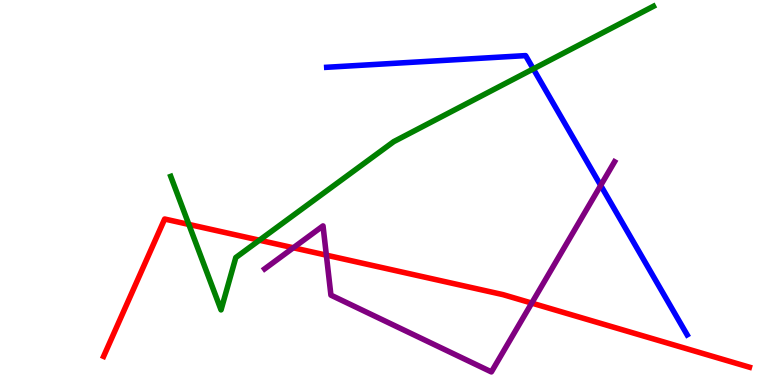[{'lines': ['blue', 'red'], 'intersections': []}, {'lines': ['green', 'red'], 'intersections': [{'x': 2.44, 'y': 4.17}, {'x': 3.35, 'y': 3.76}]}, {'lines': ['purple', 'red'], 'intersections': [{'x': 3.78, 'y': 3.56}, {'x': 4.21, 'y': 3.37}, {'x': 6.86, 'y': 2.13}]}, {'lines': ['blue', 'green'], 'intersections': [{'x': 6.88, 'y': 8.21}]}, {'lines': ['blue', 'purple'], 'intersections': [{'x': 7.75, 'y': 5.18}]}, {'lines': ['green', 'purple'], 'intersections': []}]